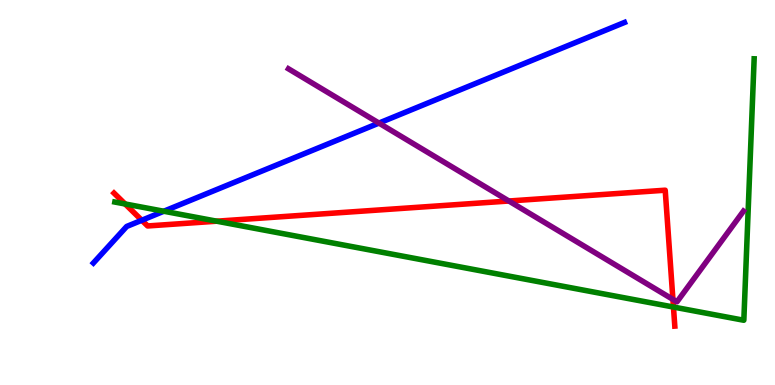[{'lines': ['blue', 'red'], 'intersections': [{'x': 1.83, 'y': 4.28}]}, {'lines': ['green', 'red'], 'intersections': [{'x': 1.61, 'y': 4.7}, {'x': 2.8, 'y': 4.25}, {'x': 8.69, 'y': 2.03}]}, {'lines': ['purple', 'red'], 'intersections': [{'x': 6.57, 'y': 4.78}, {'x': 8.68, 'y': 2.22}]}, {'lines': ['blue', 'green'], 'intersections': [{'x': 2.11, 'y': 4.51}]}, {'lines': ['blue', 'purple'], 'intersections': [{'x': 4.89, 'y': 6.8}]}, {'lines': ['green', 'purple'], 'intersections': []}]